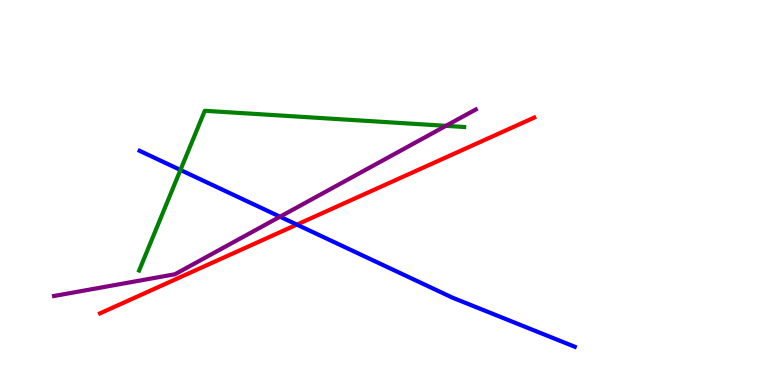[{'lines': ['blue', 'red'], 'intersections': [{'x': 3.83, 'y': 4.17}]}, {'lines': ['green', 'red'], 'intersections': []}, {'lines': ['purple', 'red'], 'intersections': []}, {'lines': ['blue', 'green'], 'intersections': [{'x': 2.33, 'y': 5.58}]}, {'lines': ['blue', 'purple'], 'intersections': [{'x': 3.61, 'y': 4.37}]}, {'lines': ['green', 'purple'], 'intersections': [{'x': 5.75, 'y': 6.73}]}]